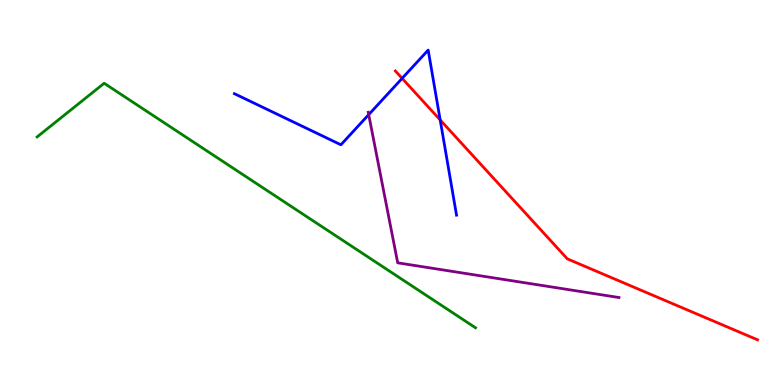[{'lines': ['blue', 'red'], 'intersections': [{'x': 5.19, 'y': 7.96}, {'x': 5.68, 'y': 6.88}]}, {'lines': ['green', 'red'], 'intersections': []}, {'lines': ['purple', 'red'], 'intersections': []}, {'lines': ['blue', 'green'], 'intersections': []}, {'lines': ['blue', 'purple'], 'intersections': [{'x': 4.76, 'y': 7.02}]}, {'lines': ['green', 'purple'], 'intersections': []}]